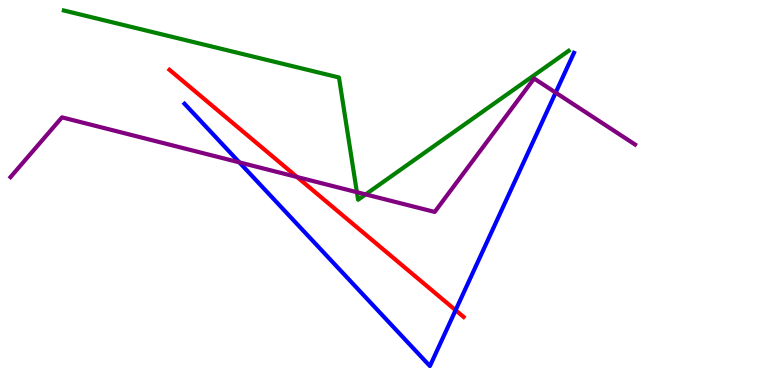[{'lines': ['blue', 'red'], 'intersections': [{'x': 5.88, 'y': 1.94}]}, {'lines': ['green', 'red'], 'intersections': []}, {'lines': ['purple', 'red'], 'intersections': [{'x': 3.83, 'y': 5.4}]}, {'lines': ['blue', 'green'], 'intersections': []}, {'lines': ['blue', 'purple'], 'intersections': [{'x': 3.09, 'y': 5.78}, {'x': 7.17, 'y': 7.59}]}, {'lines': ['green', 'purple'], 'intersections': [{'x': 4.6, 'y': 5.01}, {'x': 4.72, 'y': 4.95}]}]